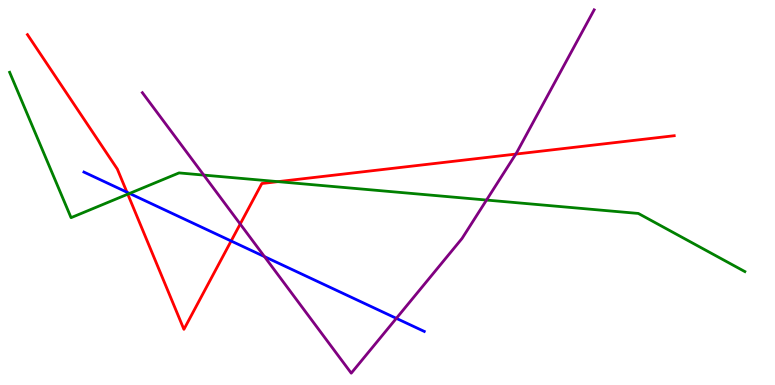[{'lines': ['blue', 'red'], 'intersections': [{'x': 1.64, 'y': 5.01}, {'x': 2.98, 'y': 3.74}]}, {'lines': ['green', 'red'], 'intersections': [{'x': 1.65, 'y': 4.96}, {'x': 3.59, 'y': 5.28}]}, {'lines': ['purple', 'red'], 'intersections': [{'x': 3.1, 'y': 4.18}, {'x': 6.66, 'y': 6.0}]}, {'lines': ['blue', 'green'], 'intersections': [{'x': 1.67, 'y': 4.98}]}, {'lines': ['blue', 'purple'], 'intersections': [{'x': 3.41, 'y': 3.34}, {'x': 5.11, 'y': 1.73}]}, {'lines': ['green', 'purple'], 'intersections': [{'x': 2.63, 'y': 5.45}, {'x': 6.28, 'y': 4.8}]}]